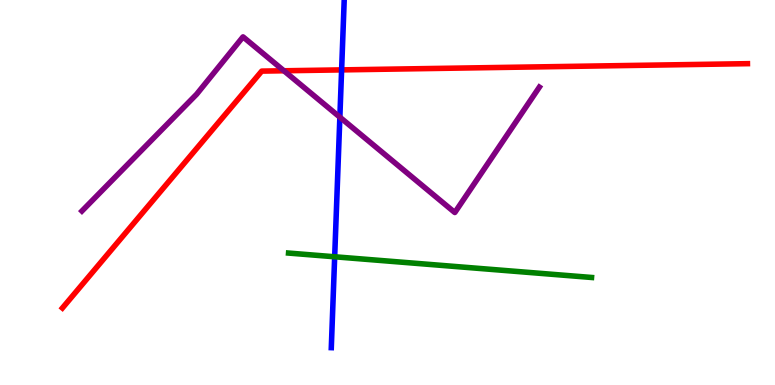[{'lines': ['blue', 'red'], 'intersections': [{'x': 4.41, 'y': 8.18}]}, {'lines': ['green', 'red'], 'intersections': []}, {'lines': ['purple', 'red'], 'intersections': [{'x': 3.66, 'y': 8.16}]}, {'lines': ['blue', 'green'], 'intersections': [{'x': 4.32, 'y': 3.33}]}, {'lines': ['blue', 'purple'], 'intersections': [{'x': 4.39, 'y': 6.96}]}, {'lines': ['green', 'purple'], 'intersections': []}]